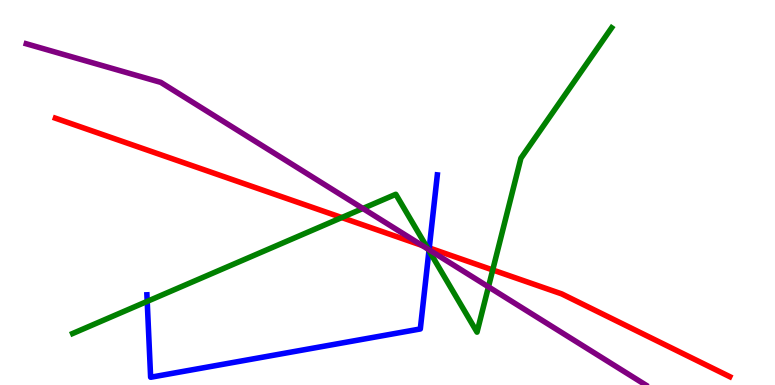[{'lines': ['blue', 'red'], 'intersections': [{'x': 5.54, 'y': 3.56}]}, {'lines': ['green', 'red'], 'intersections': [{'x': 4.41, 'y': 4.35}, {'x': 5.51, 'y': 3.58}, {'x': 6.36, 'y': 2.99}]}, {'lines': ['purple', 'red'], 'intersections': [{'x': 5.45, 'y': 3.62}]}, {'lines': ['blue', 'green'], 'intersections': [{'x': 1.9, 'y': 2.17}, {'x': 5.54, 'y': 3.49}]}, {'lines': ['blue', 'purple'], 'intersections': [{'x': 5.54, 'y': 3.51}]}, {'lines': ['green', 'purple'], 'intersections': [{'x': 4.68, 'y': 4.59}, {'x': 5.52, 'y': 3.53}, {'x': 6.3, 'y': 2.55}]}]